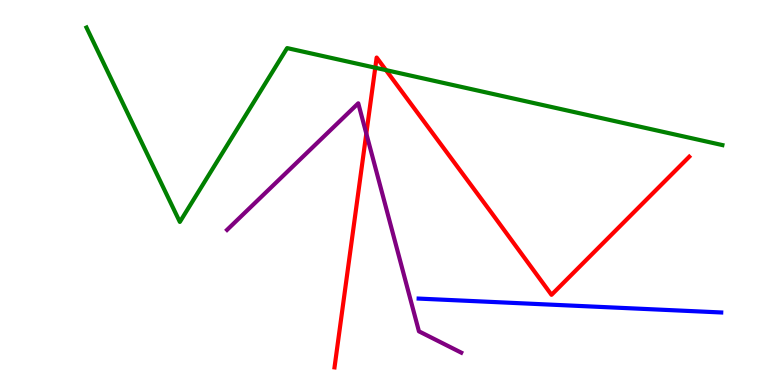[{'lines': ['blue', 'red'], 'intersections': []}, {'lines': ['green', 'red'], 'intersections': [{'x': 4.84, 'y': 8.24}, {'x': 4.98, 'y': 8.18}]}, {'lines': ['purple', 'red'], 'intersections': [{'x': 4.73, 'y': 6.53}]}, {'lines': ['blue', 'green'], 'intersections': []}, {'lines': ['blue', 'purple'], 'intersections': []}, {'lines': ['green', 'purple'], 'intersections': []}]